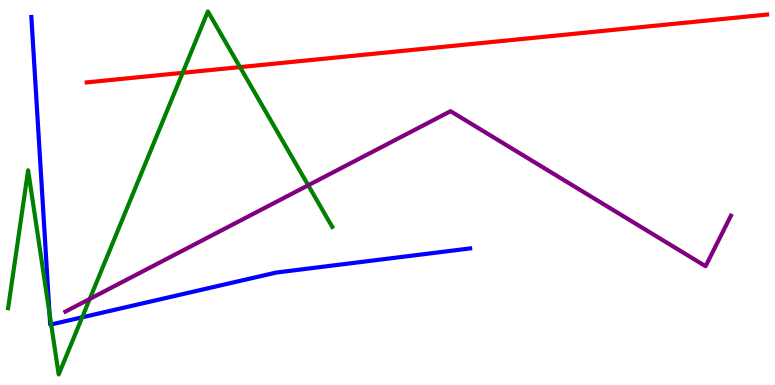[{'lines': ['blue', 'red'], 'intersections': []}, {'lines': ['green', 'red'], 'intersections': [{'x': 2.36, 'y': 8.11}, {'x': 3.1, 'y': 8.26}]}, {'lines': ['purple', 'red'], 'intersections': []}, {'lines': ['blue', 'green'], 'intersections': [{'x': 0.639, 'y': 1.87}, {'x': 0.661, 'y': 1.57}, {'x': 1.06, 'y': 1.76}]}, {'lines': ['blue', 'purple'], 'intersections': []}, {'lines': ['green', 'purple'], 'intersections': [{'x': 1.16, 'y': 2.23}, {'x': 3.98, 'y': 5.19}]}]